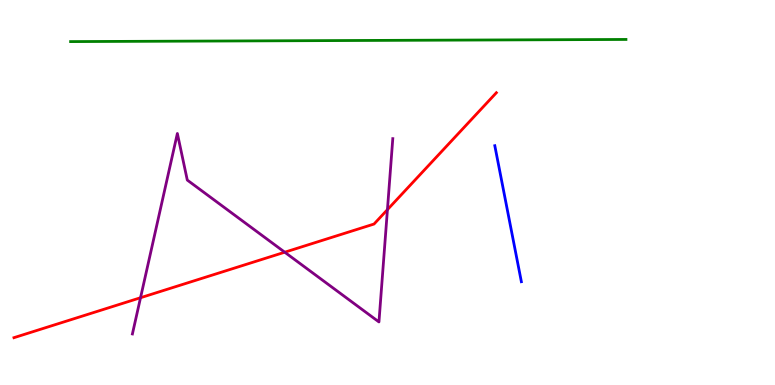[{'lines': ['blue', 'red'], 'intersections': []}, {'lines': ['green', 'red'], 'intersections': []}, {'lines': ['purple', 'red'], 'intersections': [{'x': 1.81, 'y': 2.27}, {'x': 3.67, 'y': 3.45}, {'x': 5.0, 'y': 4.55}]}, {'lines': ['blue', 'green'], 'intersections': []}, {'lines': ['blue', 'purple'], 'intersections': []}, {'lines': ['green', 'purple'], 'intersections': []}]